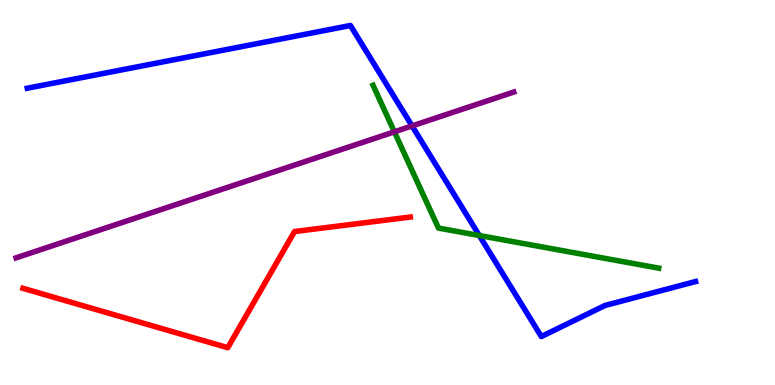[{'lines': ['blue', 'red'], 'intersections': []}, {'lines': ['green', 'red'], 'intersections': []}, {'lines': ['purple', 'red'], 'intersections': []}, {'lines': ['blue', 'green'], 'intersections': [{'x': 6.18, 'y': 3.88}]}, {'lines': ['blue', 'purple'], 'intersections': [{'x': 5.32, 'y': 6.73}]}, {'lines': ['green', 'purple'], 'intersections': [{'x': 5.09, 'y': 6.58}]}]